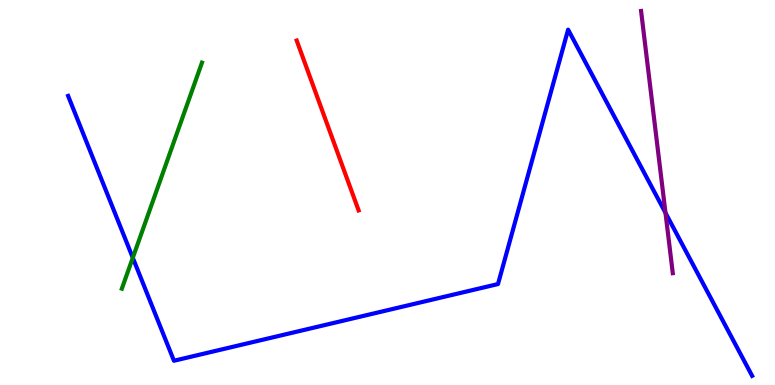[{'lines': ['blue', 'red'], 'intersections': []}, {'lines': ['green', 'red'], 'intersections': []}, {'lines': ['purple', 'red'], 'intersections': []}, {'lines': ['blue', 'green'], 'intersections': [{'x': 1.71, 'y': 3.3}]}, {'lines': ['blue', 'purple'], 'intersections': [{'x': 8.59, 'y': 4.47}]}, {'lines': ['green', 'purple'], 'intersections': []}]